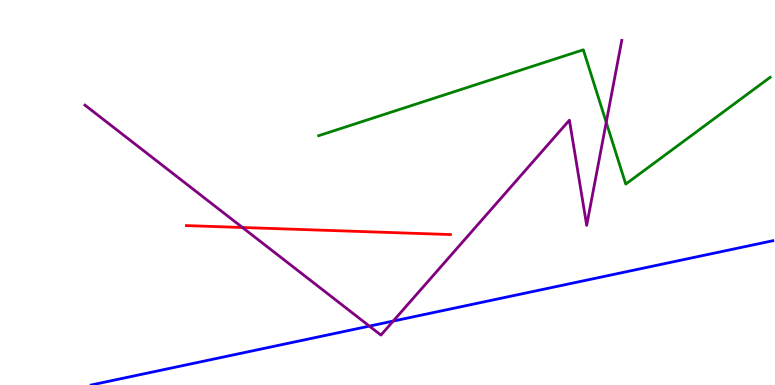[{'lines': ['blue', 'red'], 'intersections': []}, {'lines': ['green', 'red'], 'intersections': []}, {'lines': ['purple', 'red'], 'intersections': [{'x': 3.13, 'y': 4.09}]}, {'lines': ['blue', 'green'], 'intersections': []}, {'lines': ['blue', 'purple'], 'intersections': [{'x': 4.77, 'y': 1.53}, {'x': 5.07, 'y': 1.66}]}, {'lines': ['green', 'purple'], 'intersections': [{'x': 7.82, 'y': 6.82}]}]